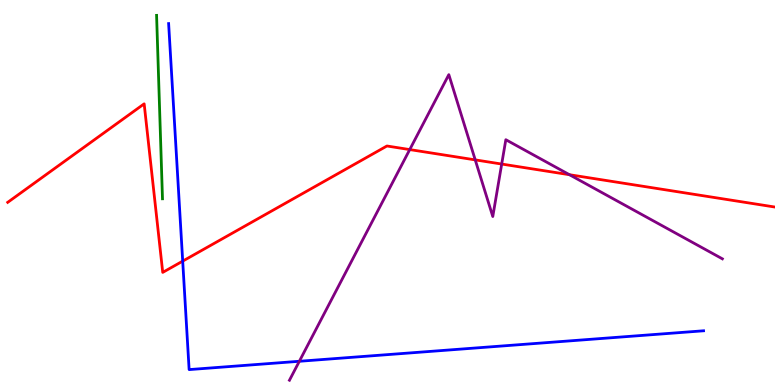[{'lines': ['blue', 'red'], 'intersections': [{'x': 2.36, 'y': 3.22}]}, {'lines': ['green', 'red'], 'intersections': []}, {'lines': ['purple', 'red'], 'intersections': [{'x': 5.29, 'y': 6.11}, {'x': 6.13, 'y': 5.85}, {'x': 6.47, 'y': 5.74}, {'x': 7.35, 'y': 5.46}]}, {'lines': ['blue', 'green'], 'intersections': []}, {'lines': ['blue', 'purple'], 'intersections': [{'x': 3.86, 'y': 0.616}]}, {'lines': ['green', 'purple'], 'intersections': []}]